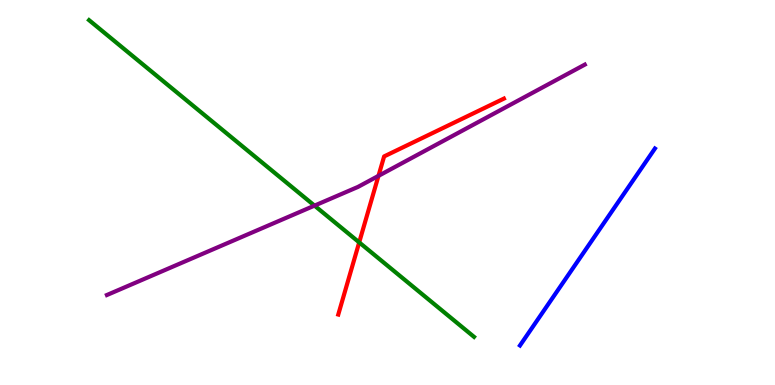[{'lines': ['blue', 'red'], 'intersections': []}, {'lines': ['green', 'red'], 'intersections': [{'x': 4.63, 'y': 3.7}]}, {'lines': ['purple', 'red'], 'intersections': [{'x': 4.88, 'y': 5.43}]}, {'lines': ['blue', 'green'], 'intersections': []}, {'lines': ['blue', 'purple'], 'intersections': []}, {'lines': ['green', 'purple'], 'intersections': [{'x': 4.06, 'y': 4.66}]}]